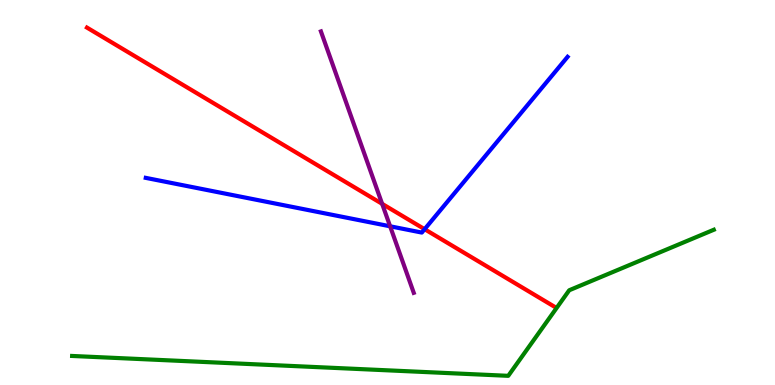[{'lines': ['blue', 'red'], 'intersections': [{'x': 5.48, 'y': 4.05}]}, {'lines': ['green', 'red'], 'intersections': []}, {'lines': ['purple', 'red'], 'intersections': [{'x': 4.93, 'y': 4.71}]}, {'lines': ['blue', 'green'], 'intersections': []}, {'lines': ['blue', 'purple'], 'intersections': [{'x': 5.03, 'y': 4.12}]}, {'lines': ['green', 'purple'], 'intersections': []}]